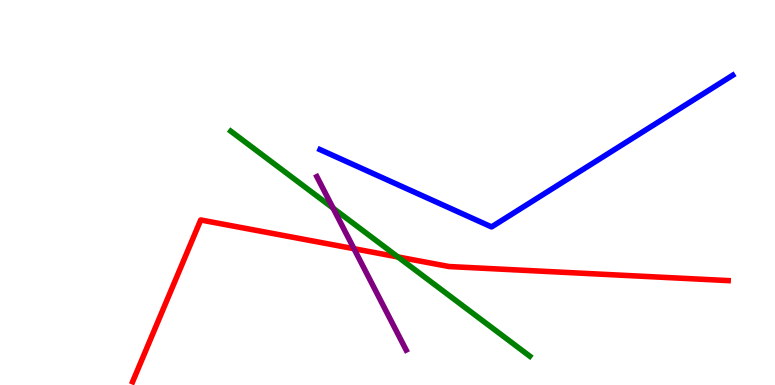[{'lines': ['blue', 'red'], 'intersections': []}, {'lines': ['green', 'red'], 'intersections': [{'x': 5.13, 'y': 3.33}]}, {'lines': ['purple', 'red'], 'intersections': [{'x': 4.57, 'y': 3.54}]}, {'lines': ['blue', 'green'], 'intersections': []}, {'lines': ['blue', 'purple'], 'intersections': []}, {'lines': ['green', 'purple'], 'intersections': [{'x': 4.3, 'y': 4.59}]}]